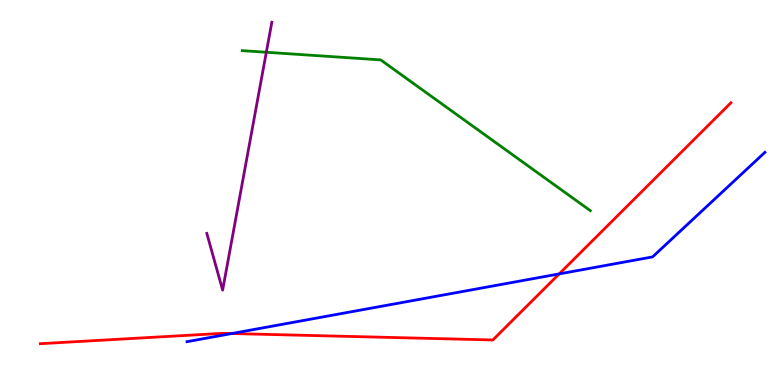[{'lines': ['blue', 'red'], 'intersections': [{'x': 2.99, 'y': 1.34}, {'x': 7.22, 'y': 2.89}]}, {'lines': ['green', 'red'], 'intersections': []}, {'lines': ['purple', 'red'], 'intersections': []}, {'lines': ['blue', 'green'], 'intersections': []}, {'lines': ['blue', 'purple'], 'intersections': []}, {'lines': ['green', 'purple'], 'intersections': [{'x': 3.44, 'y': 8.64}]}]